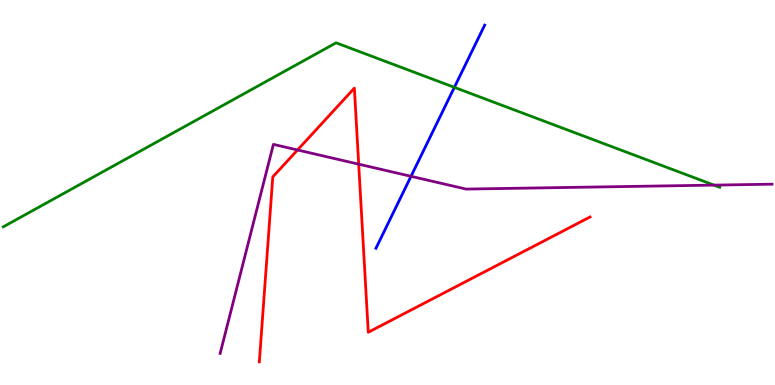[{'lines': ['blue', 'red'], 'intersections': []}, {'lines': ['green', 'red'], 'intersections': []}, {'lines': ['purple', 'red'], 'intersections': [{'x': 3.84, 'y': 6.1}, {'x': 4.63, 'y': 5.74}]}, {'lines': ['blue', 'green'], 'intersections': [{'x': 5.86, 'y': 7.73}]}, {'lines': ['blue', 'purple'], 'intersections': [{'x': 5.3, 'y': 5.42}]}, {'lines': ['green', 'purple'], 'intersections': [{'x': 9.21, 'y': 5.19}]}]